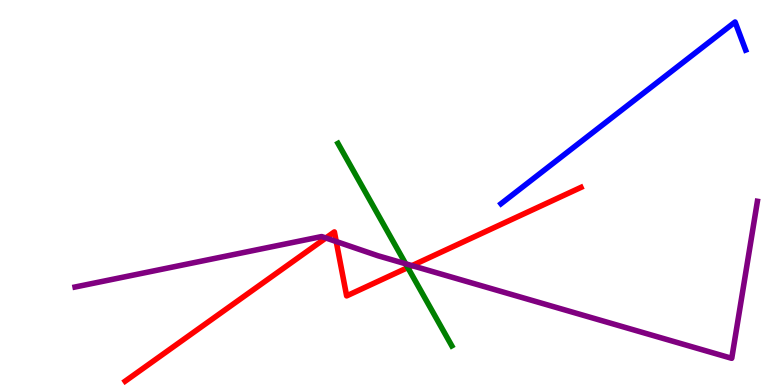[{'lines': ['blue', 'red'], 'intersections': []}, {'lines': ['green', 'red'], 'intersections': [{'x': 5.26, 'y': 3.05}]}, {'lines': ['purple', 'red'], 'intersections': [{'x': 4.2, 'y': 3.82}, {'x': 4.34, 'y': 3.73}, {'x': 5.32, 'y': 3.1}]}, {'lines': ['blue', 'green'], 'intersections': []}, {'lines': ['blue', 'purple'], 'intersections': []}, {'lines': ['green', 'purple'], 'intersections': [{'x': 5.23, 'y': 3.15}]}]